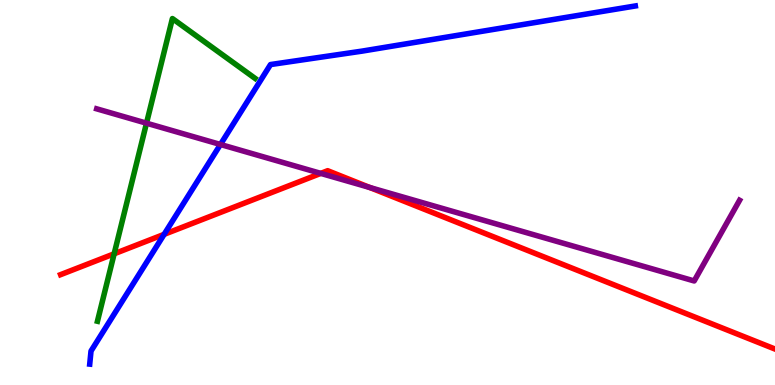[{'lines': ['blue', 'red'], 'intersections': [{'x': 2.12, 'y': 3.91}]}, {'lines': ['green', 'red'], 'intersections': [{'x': 1.47, 'y': 3.41}]}, {'lines': ['purple', 'red'], 'intersections': [{'x': 4.14, 'y': 5.5}, {'x': 4.77, 'y': 5.13}]}, {'lines': ['blue', 'green'], 'intersections': []}, {'lines': ['blue', 'purple'], 'intersections': [{'x': 2.84, 'y': 6.25}]}, {'lines': ['green', 'purple'], 'intersections': [{'x': 1.89, 'y': 6.8}]}]